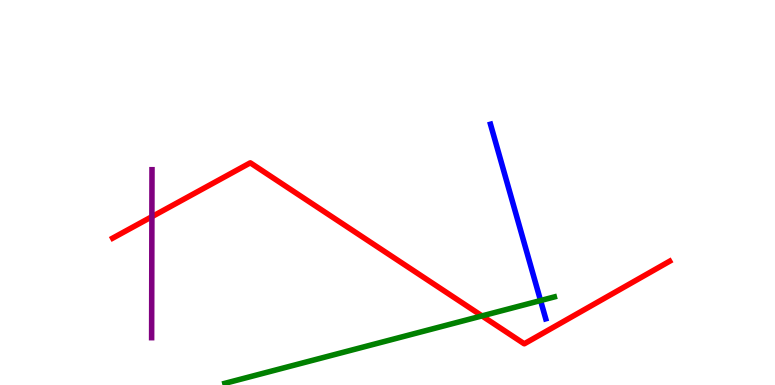[{'lines': ['blue', 'red'], 'intersections': []}, {'lines': ['green', 'red'], 'intersections': [{'x': 6.22, 'y': 1.79}]}, {'lines': ['purple', 'red'], 'intersections': [{'x': 1.96, 'y': 4.37}]}, {'lines': ['blue', 'green'], 'intersections': [{'x': 6.97, 'y': 2.19}]}, {'lines': ['blue', 'purple'], 'intersections': []}, {'lines': ['green', 'purple'], 'intersections': []}]